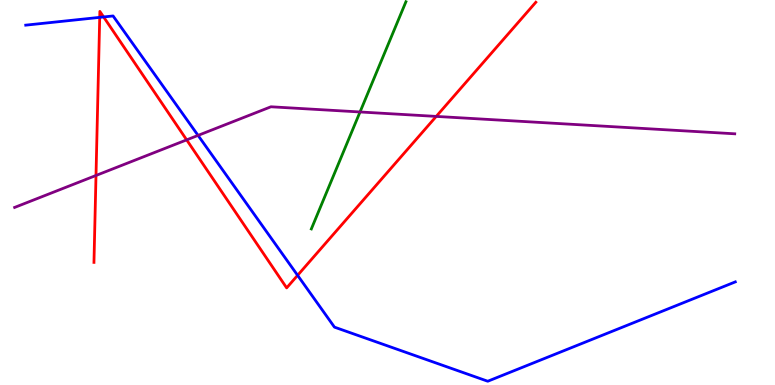[{'lines': ['blue', 'red'], 'intersections': [{'x': 1.29, 'y': 9.55}, {'x': 1.34, 'y': 9.56}, {'x': 3.84, 'y': 2.85}]}, {'lines': ['green', 'red'], 'intersections': []}, {'lines': ['purple', 'red'], 'intersections': [{'x': 1.24, 'y': 5.44}, {'x': 2.41, 'y': 6.37}, {'x': 5.63, 'y': 6.98}]}, {'lines': ['blue', 'green'], 'intersections': []}, {'lines': ['blue', 'purple'], 'intersections': [{'x': 2.56, 'y': 6.48}]}, {'lines': ['green', 'purple'], 'intersections': [{'x': 4.65, 'y': 7.09}]}]